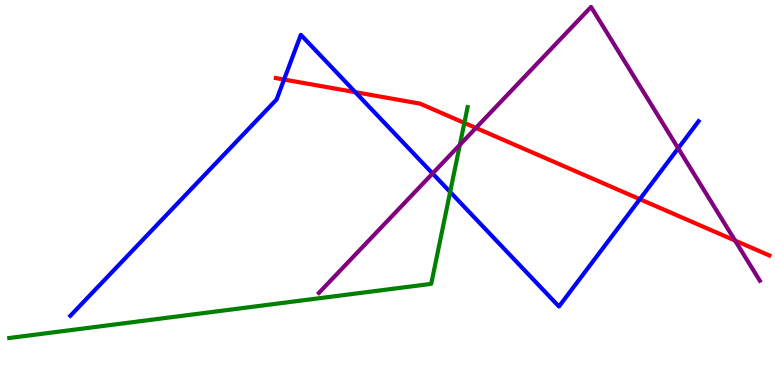[{'lines': ['blue', 'red'], 'intersections': [{'x': 3.67, 'y': 7.93}, {'x': 4.58, 'y': 7.61}, {'x': 8.26, 'y': 4.83}]}, {'lines': ['green', 'red'], 'intersections': [{'x': 5.99, 'y': 6.81}]}, {'lines': ['purple', 'red'], 'intersections': [{'x': 6.14, 'y': 6.68}, {'x': 9.48, 'y': 3.75}]}, {'lines': ['blue', 'green'], 'intersections': [{'x': 5.81, 'y': 5.01}]}, {'lines': ['blue', 'purple'], 'intersections': [{'x': 5.58, 'y': 5.49}, {'x': 8.75, 'y': 6.15}]}, {'lines': ['green', 'purple'], 'intersections': [{'x': 5.93, 'y': 6.24}]}]